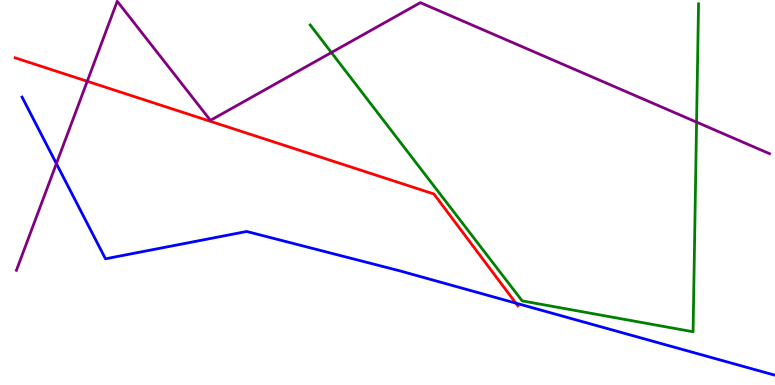[{'lines': ['blue', 'red'], 'intersections': [{'x': 6.66, 'y': 2.13}]}, {'lines': ['green', 'red'], 'intersections': []}, {'lines': ['purple', 'red'], 'intersections': [{'x': 1.13, 'y': 7.89}]}, {'lines': ['blue', 'green'], 'intersections': []}, {'lines': ['blue', 'purple'], 'intersections': [{'x': 0.728, 'y': 5.75}]}, {'lines': ['green', 'purple'], 'intersections': [{'x': 4.28, 'y': 8.64}, {'x': 8.99, 'y': 6.83}]}]